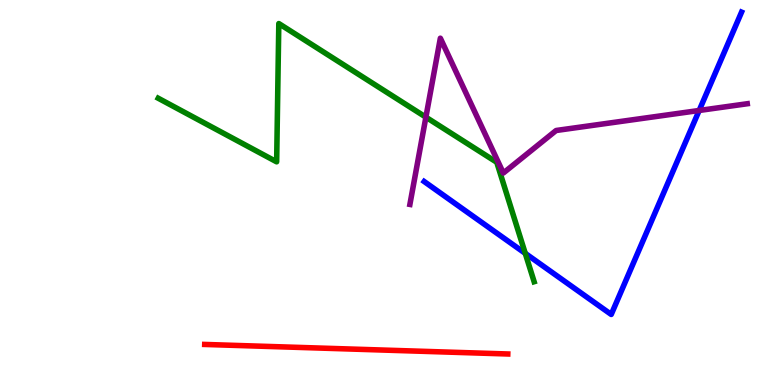[{'lines': ['blue', 'red'], 'intersections': []}, {'lines': ['green', 'red'], 'intersections': []}, {'lines': ['purple', 'red'], 'intersections': []}, {'lines': ['blue', 'green'], 'intersections': [{'x': 6.78, 'y': 3.42}]}, {'lines': ['blue', 'purple'], 'intersections': [{'x': 9.02, 'y': 7.13}]}, {'lines': ['green', 'purple'], 'intersections': [{'x': 5.5, 'y': 6.96}]}]